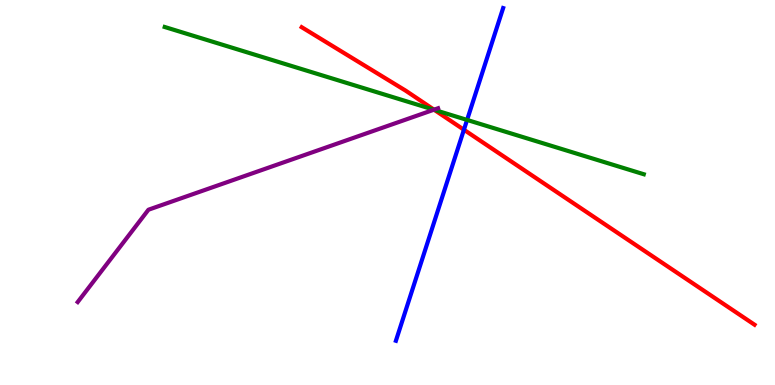[{'lines': ['blue', 'red'], 'intersections': [{'x': 5.99, 'y': 6.63}]}, {'lines': ['green', 'red'], 'intersections': [{'x': 5.6, 'y': 7.15}]}, {'lines': ['purple', 'red'], 'intersections': [{'x': 5.6, 'y': 7.15}]}, {'lines': ['blue', 'green'], 'intersections': [{'x': 6.03, 'y': 6.88}]}, {'lines': ['blue', 'purple'], 'intersections': []}, {'lines': ['green', 'purple'], 'intersections': [{'x': 5.6, 'y': 7.15}]}]